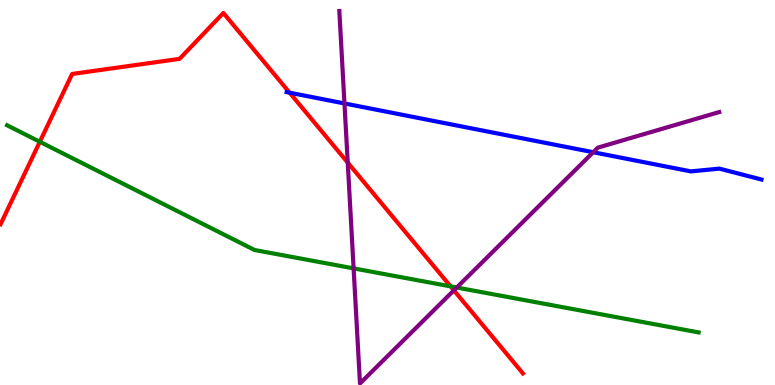[{'lines': ['blue', 'red'], 'intersections': [{'x': 3.74, 'y': 7.59}]}, {'lines': ['green', 'red'], 'intersections': [{'x': 0.514, 'y': 6.32}, {'x': 5.81, 'y': 2.56}]}, {'lines': ['purple', 'red'], 'intersections': [{'x': 4.49, 'y': 5.78}, {'x': 5.86, 'y': 2.46}]}, {'lines': ['blue', 'green'], 'intersections': []}, {'lines': ['blue', 'purple'], 'intersections': [{'x': 4.44, 'y': 7.31}, {'x': 7.65, 'y': 6.05}]}, {'lines': ['green', 'purple'], 'intersections': [{'x': 4.56, 'y': 3.03}, {'x': 5.89, 'y': 2.53}]}]